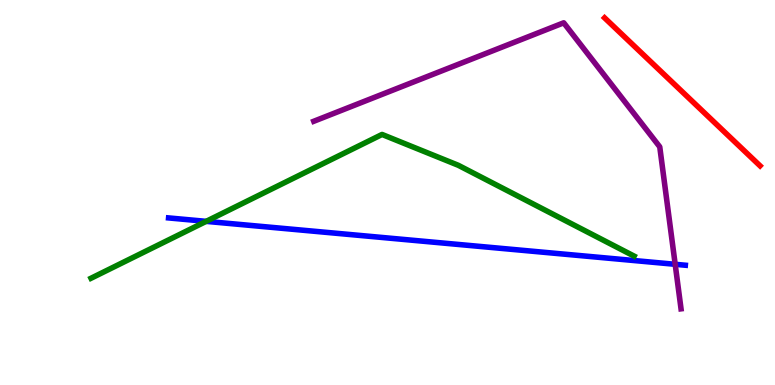[{'lines': ['blue', 'red'], 'intersections': []}, {'lines': ['green', 'red'], 'intersections': []}, {'lines': ['purple', 'red'], 'intersections': []}, {'lines': ['blue', 'green'], 'intersections': [{'x': 2.66, 'y': 4.25}]}, {'lines': ['blue', 'purple'], 'intersections': [{'x': 8.71, 'y': 3.14}]}, {'lines': ['green', 'purple'], 'intersections': []}]